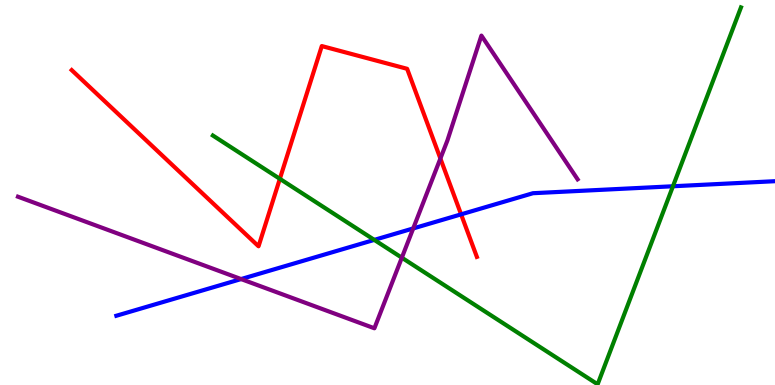[{'lines': ['blue', 'red'], 'intersections': [{'x': 5.95, 'y': 4.43}]}, {'lines': ['green', 'red'], 'intersections': [{'x': 3.61, 'y': 5.36}]}, {'lines': ['purple', 'red'], 'intersections': [{'x': 5.68, 'y': 5.88}]}, {'lines': ['blue', 'green'], 'intersections': [{'x': 4.83, 'y': 3.77}, {'x': 8.68, 'y': 5.16}]}, {'lines': ['blue', 'purple'], 'intersections': [{'x': 3.11, 'y': 2.75}, {'x': 5.33, 'y': 4.07}]}, {'lines': ['green', 'purple'], 'intersections': [{'x': 5.18, 'y': 3.31}]}]